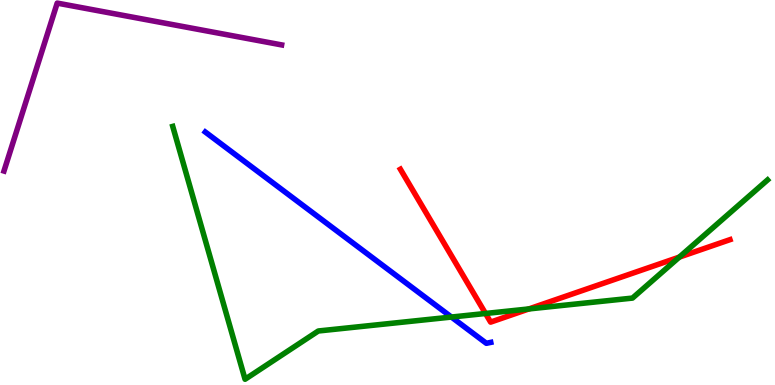[{'lines': ['blue', 'red'], 'intersections': []}, {'lines': ['green', 'red'], 'intersections': [{'x': 6.26, 'y': 1.86}, {'x': 6.82, 'y': 1.98}, {'x': 8.77, 'y': 3.32}]}, {'lines': ['purple', 'red'], 'intersections': []}, {'lines': ['blue', 'green'], 'intersections': [{'x': 5.82, 'y': 1.76}]}, {'lines': ['blue', 'purple'], 'intersections': []}, {'lines': ['green', 'purple'], 'intersections': []}]